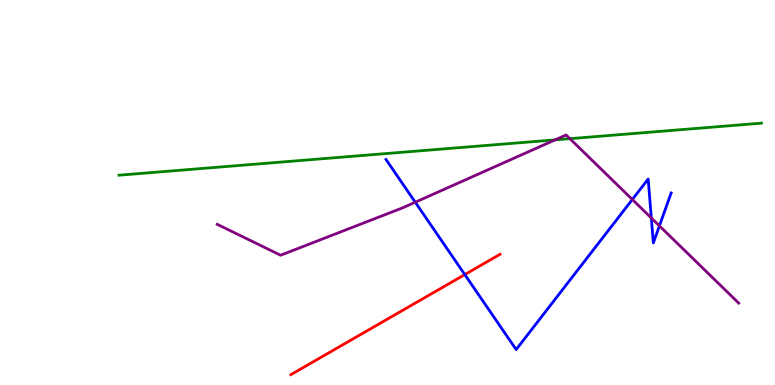[{'lines': ['blue', 'red'], 'intersections': [{'x': 6.0, 'y': 2.87}]}, {'lines': ['green', 'red'], 'intersections': []}, {'lines': ['purple', 'red'], 'intersections': []}, {'lines': ['blue', 'green'], 'intersections': []}, {'lines': ['blue', 'purple'], 'intersections': [{'x': 5.36, 'y': 4.75}, {'x': 8.16, 'y': 4.82}, {'x': 8.4, 'y': 4.34}, {'x': 8.51, 'y': 4.13}]}, {'lines': ['green', 'purple'], 'intersections': [{'x': 7.16, 'y': 6.37}, {'x': 7.35, 'y': 6.4}]}]